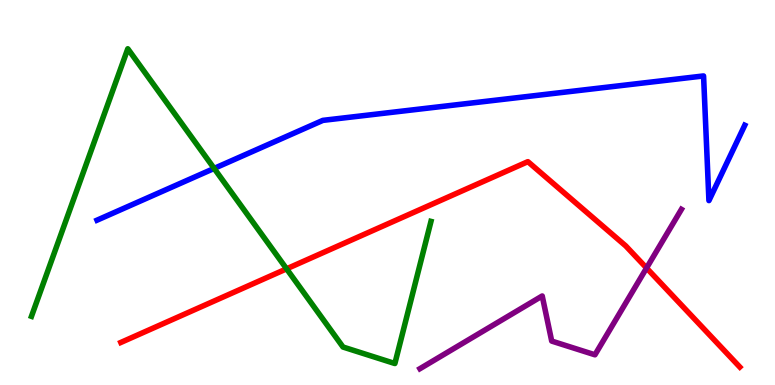[{'lines': ['blue', 'red'], 'intersections': []}, {'lines': ['green', 'red'], 'intersections': [{'x': 3.7, 'y': 3.02}]}, {'lines': ['purple', 'red'], 'intersections': [{'x': 8.34, 'y': 3.04}]}, {'lines': ['blue', 'green'], 'intersections': [{'x': 2.76, 'y': 5.63}]}, {'lines': ['blue', 'purple'], 'intersections': []}, {'lines': ['green', 'purple'], 'intersections': []}]